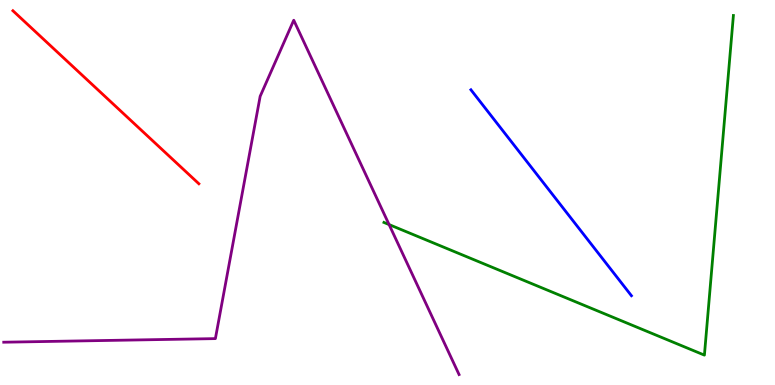[{'lines': ['blue', 'red'], 'intersections': []}, {'lines': ['green', 'red'], 'intersections': []}, {'lines': ['purple', 'red'], 'intersections': []}, {'lines': ['blue', 'green'], 'intersections': []}, {'lines': ['blue', 'purple'], 'intersections': []}, {'lines': ['green', 'purple'], 'intersections': [{'x': 5.02, 'y': 4.17}]}]